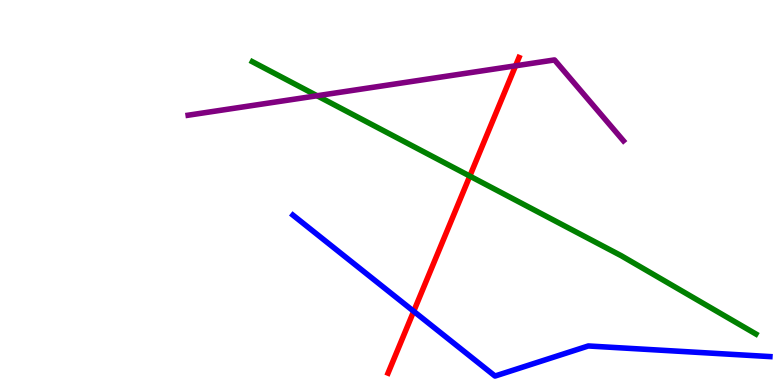[{'lines': ['blue', 'red'], 'intersections': [{'x': 5.34, 'y': 1.91}]}, {'lines': ['green', 'red'], 'intersections': [{'x': 6.06, 'y': 5.43}]}, {'lines': ['purple', 'red'], 'intersections': [{'x': 6.65, 'y': 8.29}]}, {'lines': ['blue', 'green'], 'intersections': []}, {'lines': ['blue', 'purple'], 'intersections': []}, {'lines': ['green', 'purple'], 'intersections': [{'x': 4.09, 'y': 7.51}]}]